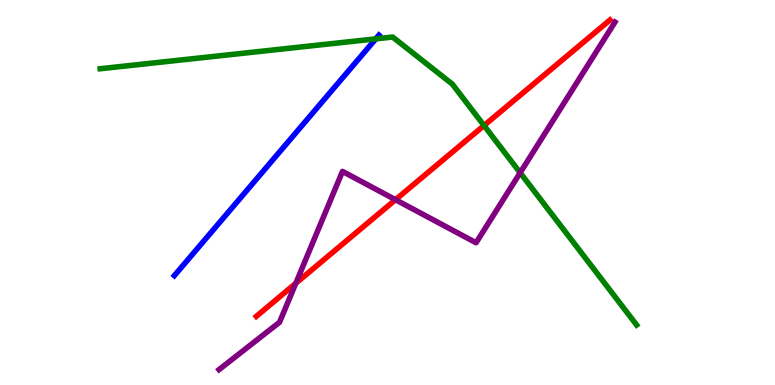[{'lines': ['blue', 'red'], 'intersections': []}, {'lines': ['green', 'red'], 'intersections': [{'x': 6.25, 'y': 6.74}]}, {'lines': ['purple', 'red'], 'intersections': [{'x': 3.82, 'y': 2.64}, {'x': 5.1, 'y': 4.81}]}, {'lines': ['blue', 'green'], 'intersections': [{'x': 4.85, 'y': 8.99}]}, {'lines': ['blue', 'purple'], 'intersections': []}, {'lines': ['green', 'purple'], 'intersections': [{'x': 6.71, 'y': 5.51}]}]